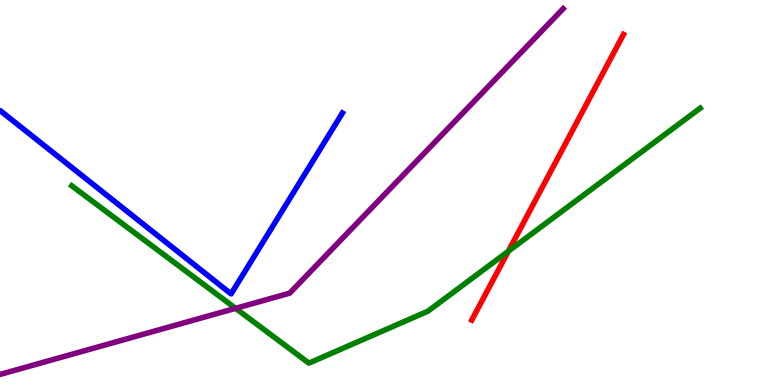[{'lines': ['blue', 'red'], 'intersections': []}, {'lines': ['green', 'red'], 'intersections': [{'x': 6.56, 'y': 3.47}]}, {'lines': ['purple', 'red'], 'intersections': []}, {'lines': ['blue', 'green'], 'intersections': []}, {'lines': ['blue', 'purple'], 'intersections': []}, {'lines': ['green', 'purple'], 'intersections': [{'x': 3.04, 'y': 1.99}]}]